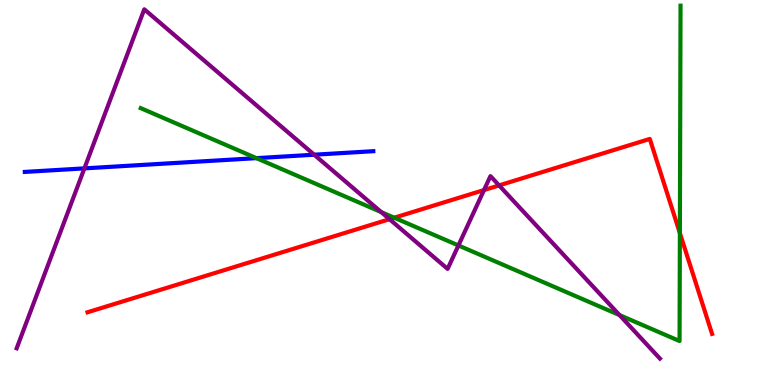[{'lines': ['blue', 'red'], 'intersections': []}, {'lines': ['green', 'red'], 'intersections': [{'x': 5.09, 'y': 4.34}, {'x': 8.77, 'y': 3.95}]}, {'lines': ['purple', 'red'], 'intersections': [{'x': 5.03, 'y': 4.31}, {'x': 6.25, 'y': 5.06}, {'x': 6.44, 'y': 5.18}]}, {'lines': ['blue', 'green'], 'intersections': [{'x': 3.31, 'y': 5.89}]}, {'lines': ['blue', 'purple'], 'intersections': [{'x': 1.09, 'y': 5.63}, {'x': 4.05, 'y': 5.98}]}, {'lines': ['green', 'purple'], 'intersections': [{'x': 4.92, 'y': 4.49}, {'x': 5.92, 'y': 3.62}, {'x': 7.99, 'y': 1.82}]}]